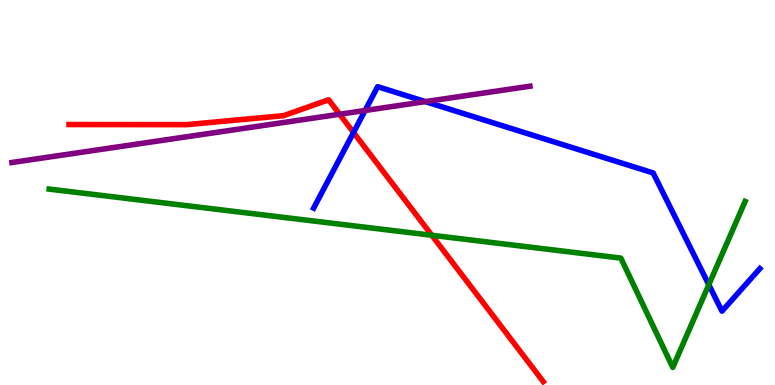[{'lines': ['blue', 'red'], 'intersections': [{'x': 4.56, 'y': 6.56}]}, {'lines': ['green', 'red'], 'intersections': [{'x': 5.57, 'y': 3.89}]}, {'lines': ['purple', 'red'], 'intersections': [{'x': 4.38, 'y': 7.03}]}, {'lines': ['blue', 'green'], 'intersections': [{'x': 9.15, 'y': 2.6}]}, {'lines': ['blue', 'purple'], 'intersections': [{'x': 4.71, 'y': 7.13}, {'x': 5.49, 'y': 7.36}]}, {'lines': ['green', 'purple'], 'intersections': []}]